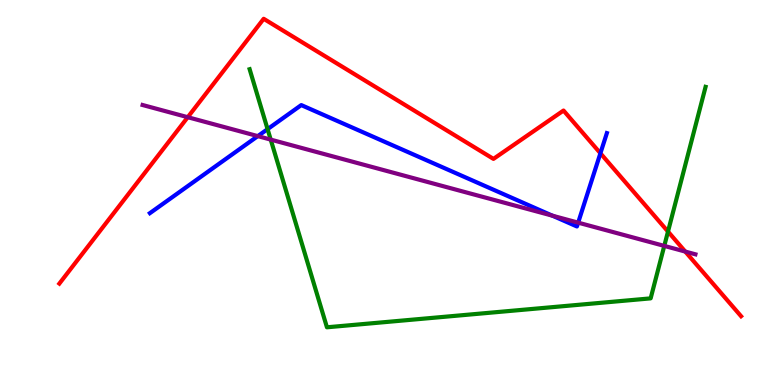[{'lines': ['blue', 'red'], 'intersections': [{'x': 7.75, 'y': 6.02}]}, {'lines': ['green', 'red'], 'intersections': [{'x': 8.62, 'y': 3.99}]}, {'lines': ['purple', 'red'], 'intersections': [{'x': 2.42, 'y': 6.96}, {'x': 8.84, 'y': 3.47}]}, {'lines': ['blue', 'green'], 'intersections': [{'x': 3.45, 'y': 6.65}]}, {'lines': ['blue', 'purple'], 'intersections': [{'x': 3.33, 'y': 6.46}, {'x': 7.13, 'y': 4.4}, {'x': 7.46, 'y': 4.22}]}, {'lines': ['green', 'purple'], 'intersections': [{'x': 3.49, 'y': 6.37}, {'x': 8.57, 'y': 3.61}]}]